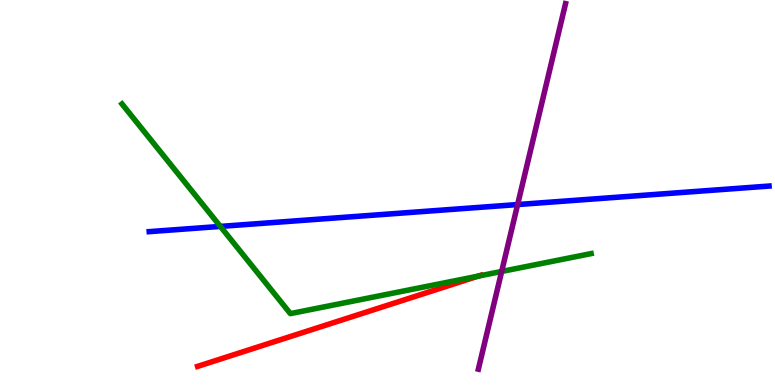[{'lines': ['blue', 'red'], 'intersections': []}, {'lines': ['green', 'red'], 'intersections': [{'x': 6.17, 'y': 2.83}]}, {'lines': ['purple', 'red'], 'intersections': []}, {'lines': ['blue', 'green'], 'intersections': [{'x': 2.84, 'y': 4.12}]}, {'lines': ['blue', 'purple'], 'intersections': [{'x': 6.68, 'y': 4.69}]}, {'lines': ['green', 'purple'], 'intersections': [{'x': 6.47, 'y': 2.95}]}]